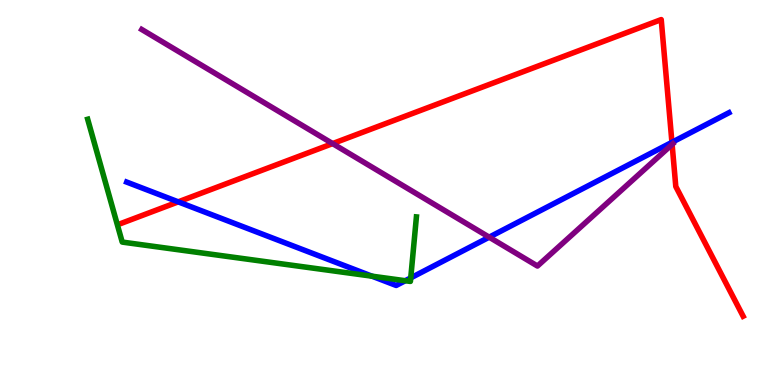[{'lines': ['blue', 'red'], 'intersections': [{'x': 2.3, 'y': 4.76}, {'x': 8.67, 'y': 6.3}]}, {'lines': ['green', 'red'], 'intersections': []}, {'lines': ['purple', 'red'], 'intersections': [{'x': 4.29, 'y': 6.27}, {'x': 8.67, 'y': 6.25}]}, {'lines': ['blue', 'green'], 'intersections': [{'x': 4.8, 'y': 2.83}, {'x': 5.23, 'y': 2.71}, {'x': 5.3, 'y': 2.78}]}, {'lines': ['blue', 'purple'], 'intersections': [{'x': 6.31, 'y': 3.84}]}, {'lines': ['green', 'purple'], 'intersections': []}]